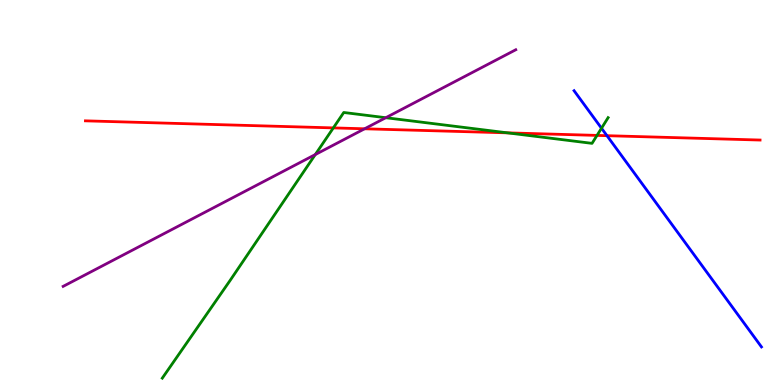[{'lines': ['blue', 'red'], 'intersections': [{'x': 7.83, 'y': 6.48}]}, {'lines': ['green', 'red'], 'intersections': [{'x': 4.3, 'y': 6.68}, {'x': 6.55, 'y': 6.55}, {'x': 7.7, 'y': 6.48}]}, {'lines': ['purple', 'red'], 'intersections': [{'x': 4.7, 'y': 6.65}]}, {'lines': ['blue', 'green'], 'intersections': [{'x': 7.76, 'y': 6.67}]}, {'lines': ['blue', 'purple'], 'intersections': []}, {'lines': ['green', 'purple'], 'intersections': [{'x': 4.07, 'y': 5.99}, {'x': 4.98, 'y': 6.94}]}]